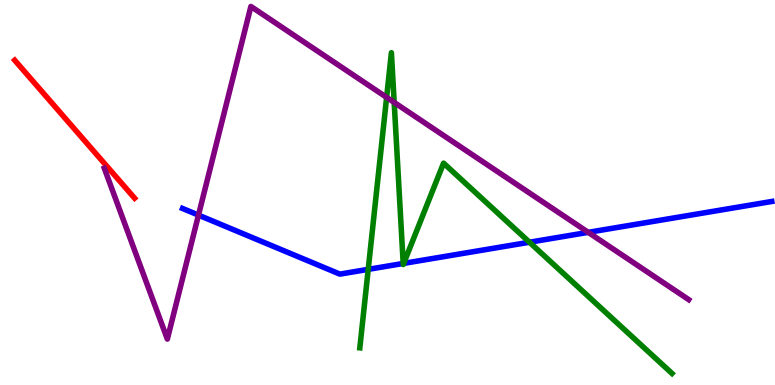[{'lines': ['blue', 'red'], 'intersections': []}, {'lines': ['green', 'red'], 'intersections': []}, {'lines': ['purple', 'red'], 'intersections': []}, {'lines': ['blue', 'green'], 'intersections': [{'x': 4.75, 'y': 3.0}, {'x': 5.2, 'y': 3.16}, {'x': 5.21, 'y': 3.16}, {'x': 6.83, 'y': 3.71}]}, {'lines': ['blue', 'purple'], 'intersections': [{'x': 2.56, 'y': 4.41}, {'x': 7.59, 'y': 3.97}]}, {'lines': ['green', 'purple'], 'intersections': [{'x': 4.99, 'y': 7.47}, {'x': 5.09, 'y': 7.34}]}]